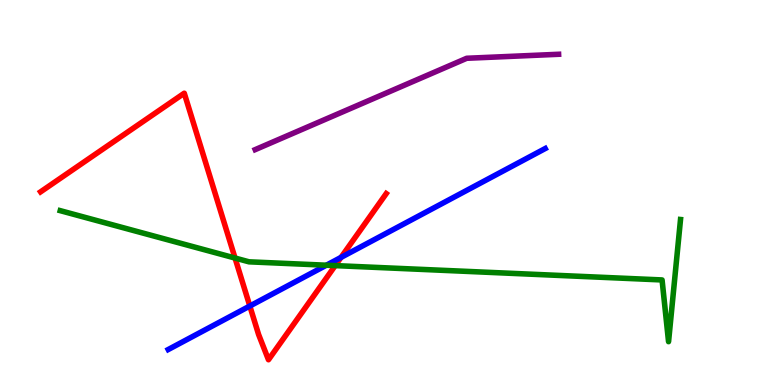[{'lines': ['blue', 'red'], 'intersections': [{'x': 3.22, 'y': 2.05}, {'x': 4.4, 'y': 3.31}]}, {'lines': ['green', 'red'], 'intersections': [{'x': 3.03, 'y': 3.3}, {'x': 4.33, 'y': 3.1}]}, {'lines': ['purple', 'red'], 'intersections': []}, {'lines': ['blue', 'green'], 'intersections': [{'x': 4.21, 'y': 3.11}]}, {'lines': ['blue', 'purple'], 'intersections': []}, {'lines': ['green', 'purple'], 'intersections': []}]